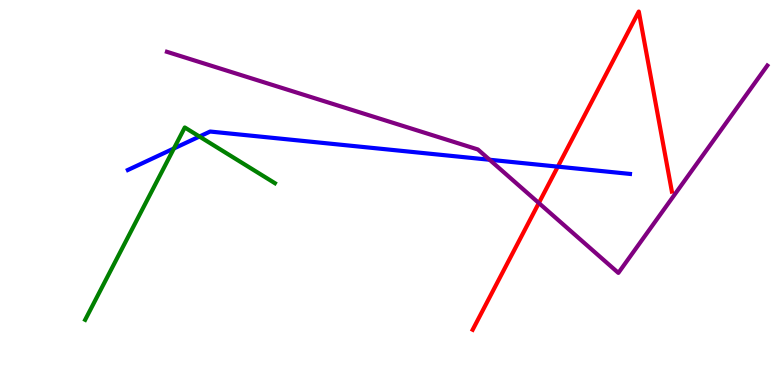[{'lines': ['blue', 'red'], 'intersections': [{'x': 7.2, 'y': 5.67}]}, {'lines': ['green', 'red'], 'intersections': []}, {'lines': ['purple', 'red'], 'intersections': [{'x': 6.95, 'y': 4.73}]}, {'lines': ['blue', 'green'], 'intersections': [{'x': 2.24, 'y': 6.14}, {'x': 2.57, 'y': 6.45}]}, {'lines': ['blue', 'purple'], 'intersections': [{'x': 6.32, 'y': 5.85}]}, {'lines': ['green', 'purple'], 'intersections': []}]